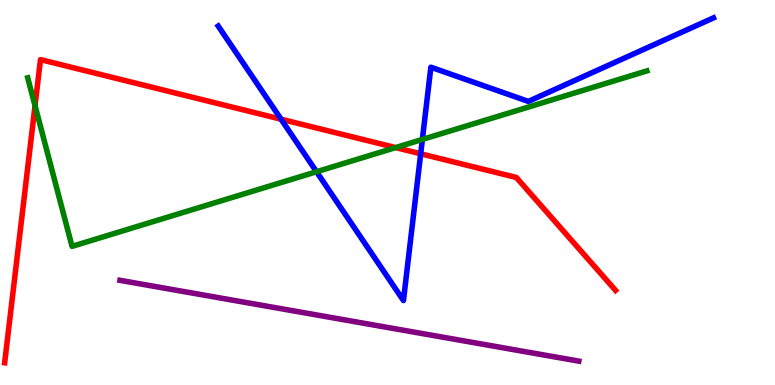[{'lines': ['blue', 'red'], 'intersections': [{'x': 3.63, 'y': 6.9}, {'x': 5.43, 'y': 6.01}]}, {'lines': ['green', 'red'], 'intersections': [{'x': 0.452, 'y': 7.25}, {'x': 5.11, 'y': 6.17}]}, {'lines': ['purple', 'red'], 'intersections': []}, {'lines': ['blue', 'green'], 'intersections': [{'x': 4.08, 'y': 5.54}, {'x': 5.45, 'y': 6.38}]}, {'lines': ['blue', 'purple'], 'intersections': []}, {'lines': ['green', 'purple'], 'intersections': []}]